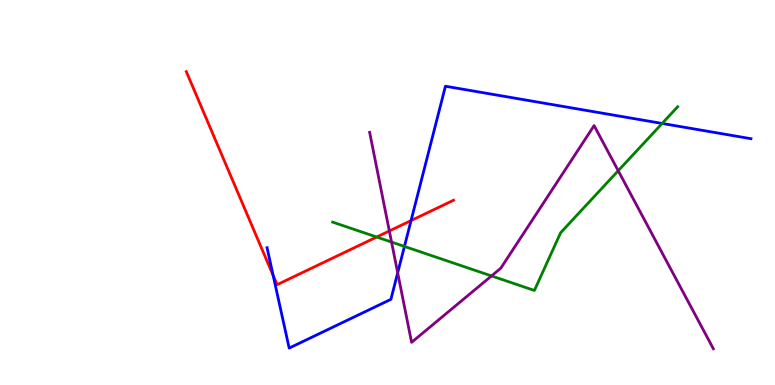[{'lines': ['blue', 'red'], 'intersections': [{'x': 3.52, 'y': 2.85}, {'x': 5.3, 'y': 4.27}]}, {'lines': ['green', 'red'], 'intersections': [{'x': 4.86, 'y': 3.84}]}, {'lines': ['purple', 'red'], 'intersections': [{'x': 5.02, 'y': 4.0}]}, {'lines': ['blue', 'green'], 'intersections': [{'x': 5.22, 'y': 3.6}, {'x': 8.54, 'y': 6.79}]}, {'lines': ['blue', 'purple'], 'intersections': [{'x': 5.13, 'y': 2.91}]}, {'lines': ['green', 'purple'], 'intersections': [{'x': 5.05, 'y': 3.71}, {'x': 6.34, 'y': 2.83}, {'x': 7.98, 'y': 5.57}]}]